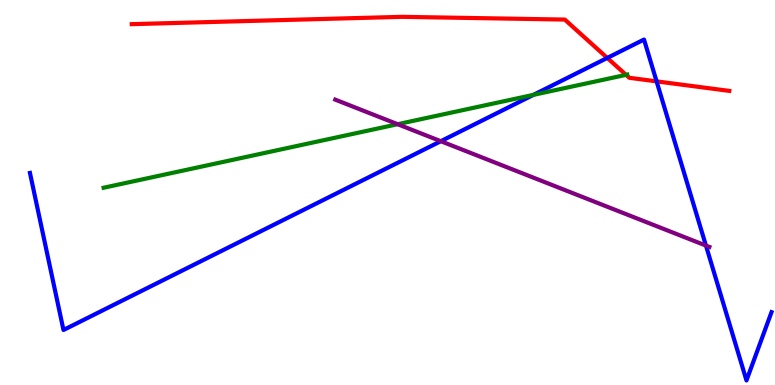[{'lines': ['blue', 'red'], 'intersections': [{'x': 7.84, 'y': 8.5}, {'x': 8.47, 'y': 7.89}]}, {'lines': ['green', 'red'], 'intersections': [{'x': 8.08, 'y': 8.06}]}, {'lines': ['purple', 'red'], 'intersections': []}, {'lines': ['blue', 'green'], 'intersections': [{'x': 6.88, 'y': 7.54}]}, {'lines': ['blue', 'purple'], 'intersections': [{'x': 5.69, 'y': 6.33}, {'x': 9.11, 'y': 3.62}]}, {'lines': ['green', 'purple'], 'intersections': [{'x': 5.13, 'y': 6.77}]}]